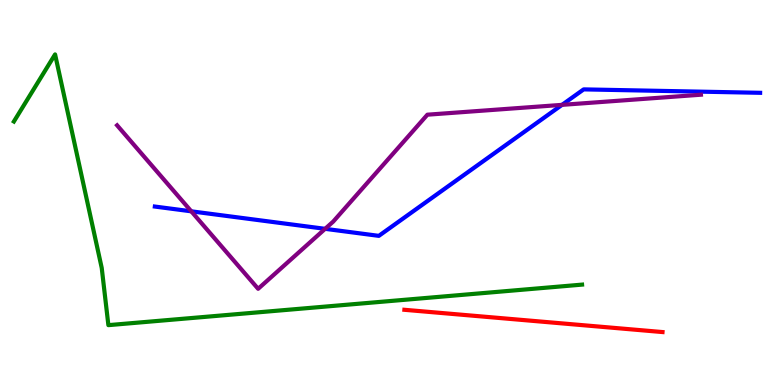[{'lines': ['blue', 'red'], 'intersections': []}, {'lines': ['green', 'red'], 'intersections': []}, {'lines': ['purple', 'red'], 'intersections': []}, {'lines': ['blue', 'green'], 'intersections': []}, {'lines': ['blue', 'purple'], 'intersections': [{'x': 2.47, 'y': 4.51}, {'x': 4.2, 'y': 4.06}, {'x': 7.25, 'y': 7.28}]}, {'lines': ['green', 'purple'], 'intersections': []}]